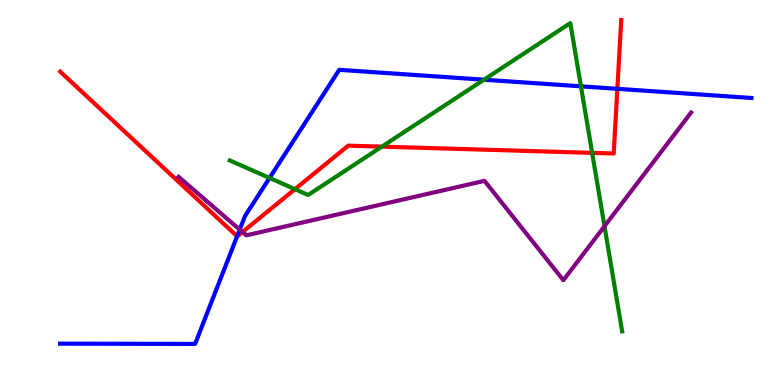[{'lines': ['blue', 'red'], 'intersections': [{'x': 3.06, 'y': 3.86}, {'x': 7.97, 'y': 7.69}]}, {'lines': ['green', 'red'], 'intersections': [{'x': 3.81, 'y': 5.09}, {'x': 4.93, 'y': 6.19}, {'x': 7.64, 'y': 6.03}]}, {'lines': ['purple', 'red'], 'intersections': [{'x': 3.13, 'y': 3.97}]}, {'lines': ['blue', 'green'], 'intersections': [{'x': 3.48, 'y': 5.38}, {'x': 6.25, 'y': 7.93}, {'x': 7.5, 'y': 7.76}]}, {'lines': ['blue', 'purple'], 'intersections': [{'x': 3.09, 'y': 4.04}]}, {'lines': ['green', 'purple'], 'intersections': [{'x': 7.8, 'y': 4.12}]}]